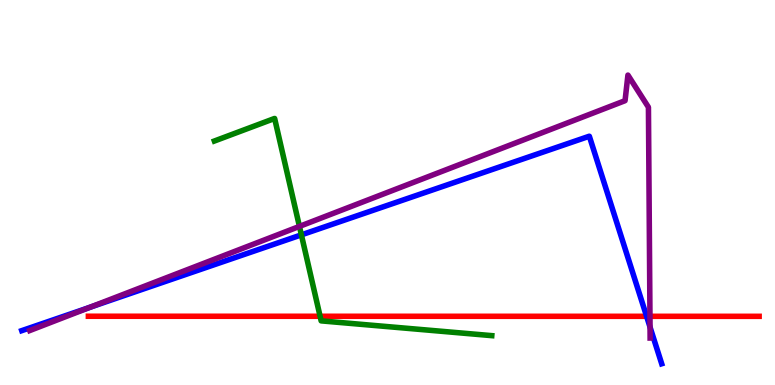[{'lines': ['blue', 'red'], 'intersections': [{'x': 8.34, 'y': 1.78}]}, {'lines': ['green', 'red'], 'intersections': [{'x': 4.13, 'y': 1.79}]}, {'lines': ['purple', 'red'], 'intersections': [{'x': 8.39, 'y': 1.78}]}, {'lines': ['blue', 'green'], 'intersections': [{'x': 3.89, 'y': 3.9}]}, {'lines': ['blue', 'purple'], 'intersections': [{'x': 1.16, 'y': 2.02}, {'x': 8.39, 'y': 1.5}]}, {'lines': ['green', 'purple'], 'intersections': [{'x': 3.86, 'y': 4.12}]}]